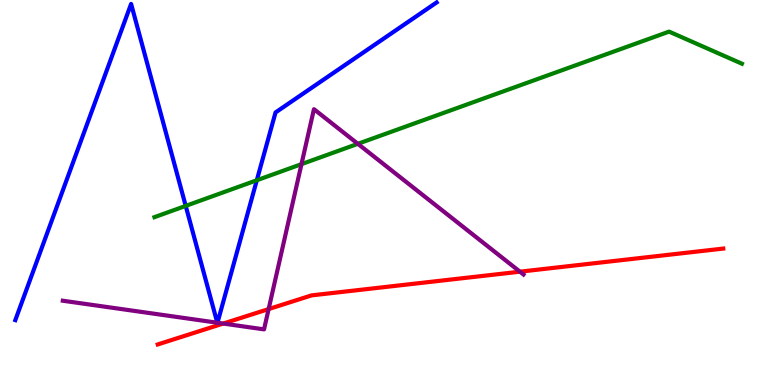[{'lines': ['blue', 'red'], 'intersections': []}, {'lines': ['green', 'red'], 'intersections': []}, {'lines': ['purple', 'red'], 'intersections': [{'x': 2.88, 'y': 1.6}, {'x': 3.47, 'y': 1.97}, {'x': 6.71, 'y': 2.94}]}, {'lines': ['blue', 'green'], 'intersections': [{'x': 2.4, 'y': 4.65}, {'x': 3.31, 'y': 5.32}]}, {'lines': ['blue', 'purple'], 'intersections': [{'x': 2.8, 'y': 1.62}, {'x': 2.81, 'y': 1.62}]}, {'lines': ['green', 'purple'], 'intersections': [{'x': 3.89, 'y': 5.74}, {'x': 4.62, 'y': 6.26}]}]